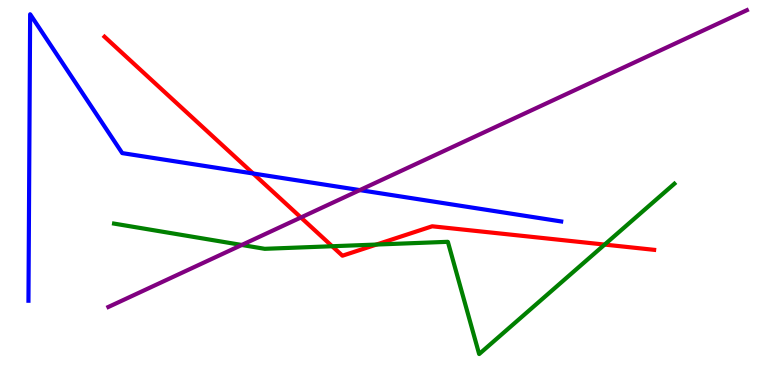[{'lines': ['blue', 'red'], 'intersections': [{'x': 3.27, 'y': 5.49}]}, {'lines': ['green', 'red'], 'intersections': [{'x': 4.29, 'y': 3.6}, {'x': 4.86, 'y': 3.65}, {'x': 7.8, 'y': 3.65}]}, {'lines': ['purple', 'red'], 'intersections': [{'x': 3.88, 'y': 4.35}]}, {'lines': ['blue', 'green'], 'intersections': []}, {'lines': ['blue', 'purple'], 'intersections': [{'x': 4.64, 'y': 5.06}]}, {'lines': ['green', 'purple'], 'intersections': [{'x': 3.12, 'y': 3.64}]}]